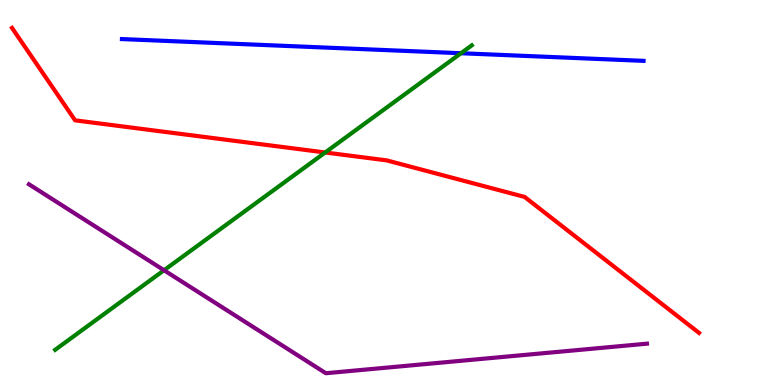[{'lines': ['blue', 'red'], 'intersections': []}, {'lines': ['green', 'red'], 'intersections': [{'x': 4.2, 'y': 6.04}]}, {'lines': ['purple', 'red'], 'intersections': []}, {'lines': ['blue', 'green'], 'intersections': [{'x': 5.95, 'y': 8.62}]}, {'lines': ['blue', 'purple'], 'intersections': []}, {'lines': ['green', 'purple'], 'intersections': [{'x': 2.12, 'y': 2.98}]}]